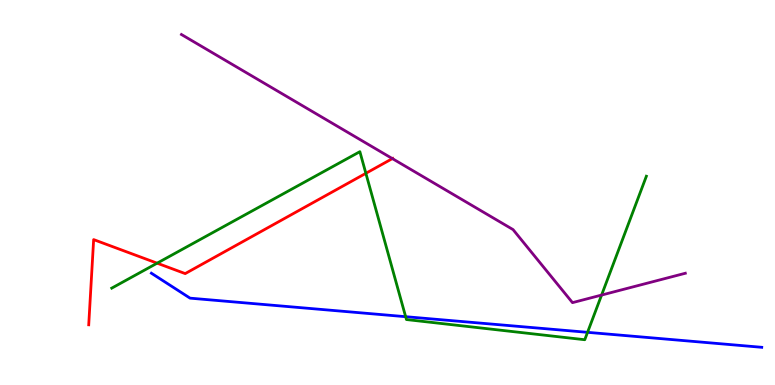[{'lines': ['blue', 'red'], 'intersections': []}, {'lines': ['green', 'red'], 'intersections': [{'x': 2.03, 'y': 3.16}, {'x': 4.72, 'y': 5.5}]}, {'lines': ['purple', 'red'], 'intersections': [{'x': 5.06, 'y': 5.88}]}, {'lines': ['blue', 'green'], 'intersections': [{'x': 5.23, 'y': 1.77}, {'x': 7.58, 'y': 1.37}]}, {'lines': ['blue', 'purple'], 'intersections': []}, {'lines': ['green', 'purple'], 'intersections': [{'x': 7.76, 'y': 2.34}]}]